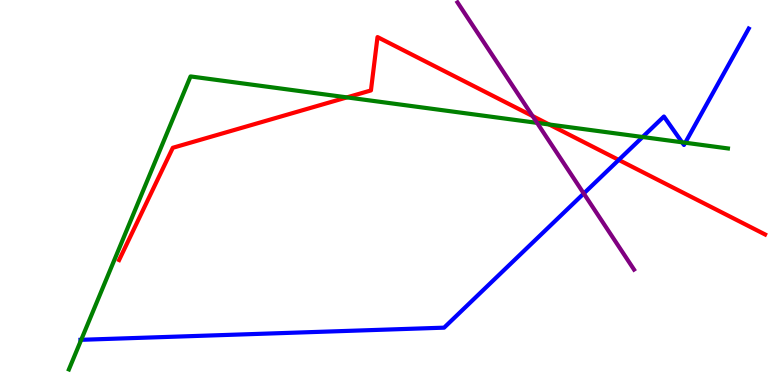[{'lines': ['blue', 'red'], 'intersections': [{'x': 7.98, 'y': 5.85}]}, {'lines': ['green', 'red'], 'intersections': [{'x': 4.48, 'y': 7.47}, {'x': 7.09, 'y': 6.77}]}, {'lines': ['purple', 'red'], 'intersections': [{'x': 6.87, 'y': 6.99}]}, {'lines': ['blue', 'green'], 'intersections': [{'x': 1.05, 'y': 1.17}, {'x': 8.29, 'y': 6.44}, {'x': 8.8, 'y': 6.3}, {'x': 8.84, 'y': 6.29}]}, {'lines': ['blue', 'purple'], 'intersections': [{'x': 7.53, 'y': 4.97}]}, {'lines': ['green', 'purple'], 'intersections': [{'x': 6.93, 'y': 6.81}]}]